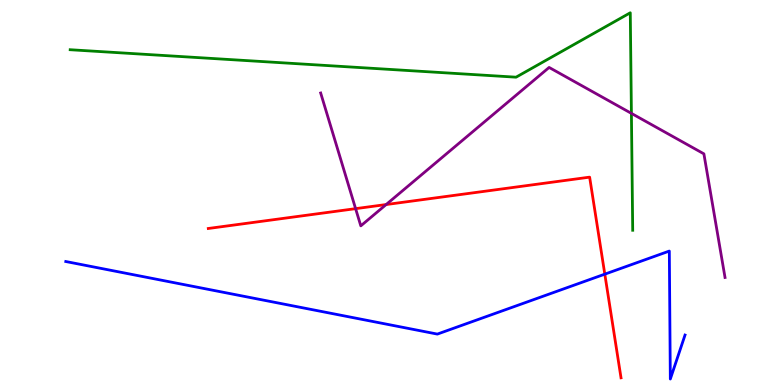[{'lines': ['blue', 'red'], 'intersections': [{'x': 7.8, 'y': 2.88}]}, {'lines': ['green', 'red'], 'intersections': []}, {'lines': ['purple', 'red'], 'intersections': [{'x': 4.59, 'y': 4.58}, {'x': 4.98, 'y': 4.69}]}, {'lines': ['blue', 'green'], 'intersections': []}, {'lines': ['blue', 'purple'], 'intersections': []}, {'lines': ['green', 'purple'], 'intersections': [{'x': 8.15, 'y': 7.06}]}]